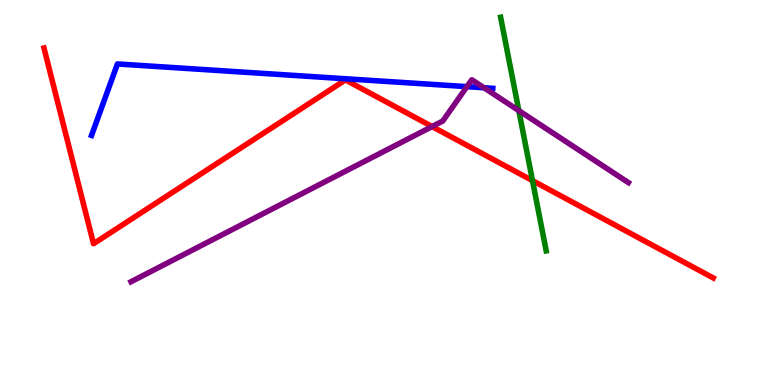[{'lines': ['blue', 'red'], 'intersections': []}, {'lines': ['green', 'red'], 'intersections': [{'x': 6.87, 'y': 5.31}]}, {'lines': ['purple', 'red'], 'intersections': [{'x': 5.58, 'y': 6.71}]}, {'lines': ['blue', 'green'], 'intersections': []}, {'lines': ['blue', 'purple'], 'intersections': [{'x': 6.02, 'y': 7.75}, {'x': 6.25, 'y': 7.72}]}, {'lines': ['green', 'purple'], 'intersections': [{'x': 6.69, 'y': 7.13}]}]